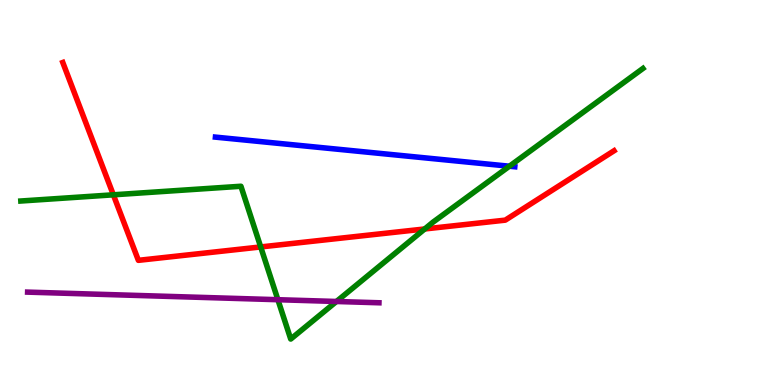[{'lines': ['blue', 'red'], 'intersections': []}, {'lines': ['green', 'red'], 'intersections': [{'x': 1.46, 'y': 4.94}, {'x': 3.36, 'y': 3.59}, {'x': 5.48, 'y': 4.05}]}, {'lines': ['purple', 'red'], 'intersections': []}, {'lines': ['blue', 'green'], 'intersections': [{'x': 6.57, 'y': 5.68}]}, {'lines': ['blue', 'purple'], 'intersections': []}, {'lines': ['green', 'purple'], 'intersections': [{'x': 3.59, 'y': 2.22}, {'x': 4.34, 'y': 2.17}]}]